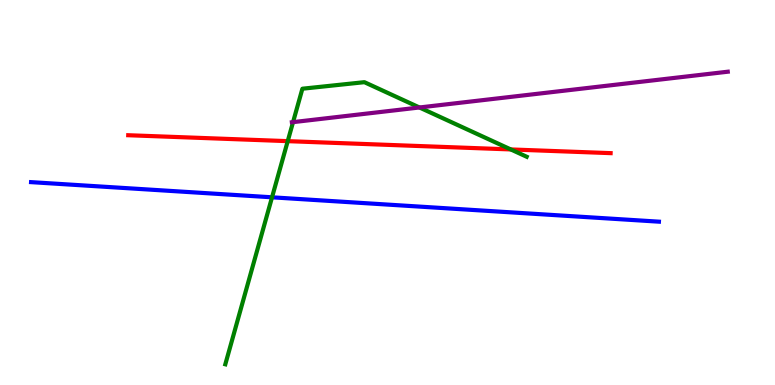[{'lines': ['blue', 'red'], 'intersections': []}, {'lines': ['green', 'red'], 'intersections': [{'x': 3.71, 'y': 6.33}, {'x': 6.59, 'y': 6.12}]}, {'lines': ['purple', 'red'], 'intersections': []}, {'lines': ['blue', 'green'], 'intersections': [{'x': 3.51, 'y': 4.88}]}, {'lines': ['blue', 'purple'], 'intersections': []}, {'lines': ['green', 'purple'], 'intersections': [{'x': 3.78, 'y': 6.83}, {'x': 5.41, 'y': 7.21}]}]